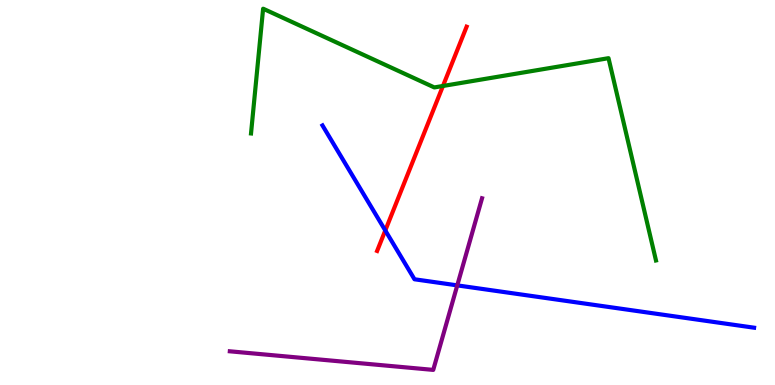[{'lines': ['blue', 'red'], 'intersections': [{'x': 4.97, 'y': 4.01}]}, {'lines': ['green', 'red'], 'intersections': [{'x': 5.72, 'y': 7.77}]}, {'lines': ['purple', 'red'], 'intersections': []}, {'lines': ['blue', 'green'], 'intersections': []}, {'lines': ['blue', 'purple'], 'intersections': [{'x': 5.9, 'y': 2.59}]}, {'lines': ['green', 'purple'], 'intersections': []}]